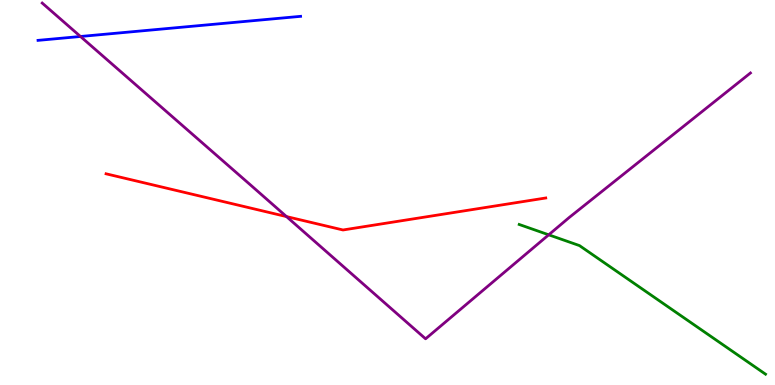[{'lines': ['blue', 'red'], 'intersections': []}, {'lines': ['green', 'red'], 'intersections': []}, {'lines': ['purple', 'red'], 'intersections': [{'x': 3.7, 'y': 4.37}]}, {'lines': ['blue', 'green'], 'intersections': []}, {'lines': ['blue', 'purple'], 'intersections': [{'x': 1.04, 'y': 9.05}]}, {'lines': ['green', 'purple'], 'intersections': [{'x': 7.08, 'y': 3.9}]}]